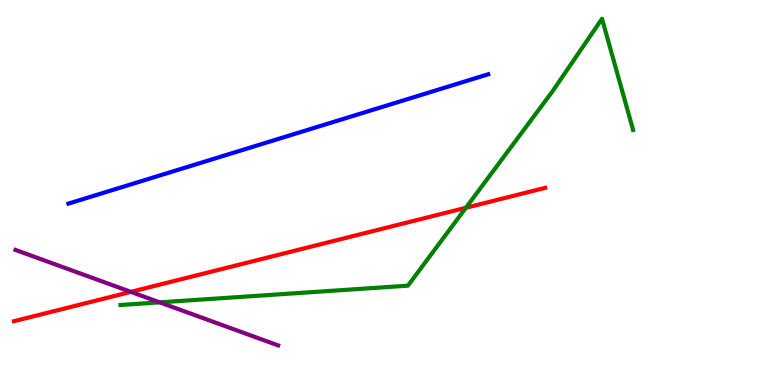[{'lines': ['blue', 'red'], 'intersections': []}, {'lines': ['green', 'red'], 'intersections': [{'x': 6.01, 'y': 4.6}]}, {'lines': ['purple', 'red'], 'intersections': [{'x': 1.69, 'y': 2.42}]}, {'lines': ['blue', 'green'], 'intersections': []}, {'lines': ['blue', 'purple'], 'intersections': []}, {'lines': ['green', 'purple'], 'intersections': [{'x': 2.06, 'y': 2.15}]}]